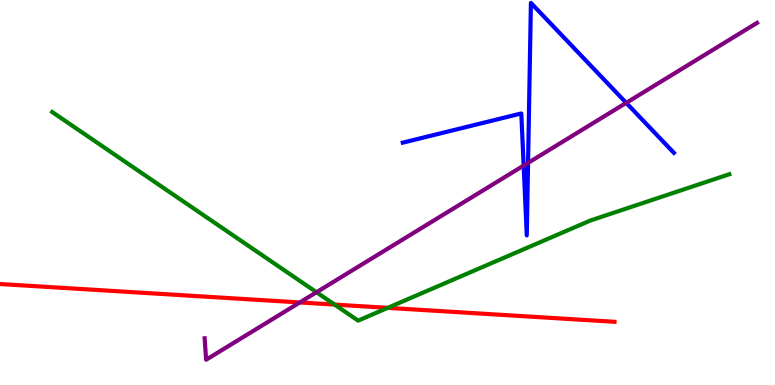[{'lines': ['blue', 'red'], 'intersections': []}, {'lines': ['green', 'red'], 'intersections': [{'x': 4.32, 'y': 2.09}, {'x': 5.0, 'y': 2.0}]}, {'lines': ['purple', 'red'], 'intersections': [{'x': 3.87, 'y': 2.14}]}, {'lines': ['blue', 'green'], 'intersections': []}, {'lines': ['blue', 'purple'], 'intersections': [{'x': 6.76, 'y': 5.7}, {'x': 6.81, 'y': 5.77}, {'x': 8.08, 'y': 7.33}]}, {'lines': ['green', 'purple'], 'intersections': [{'x': 4.08, 'y': 2.41}]}]